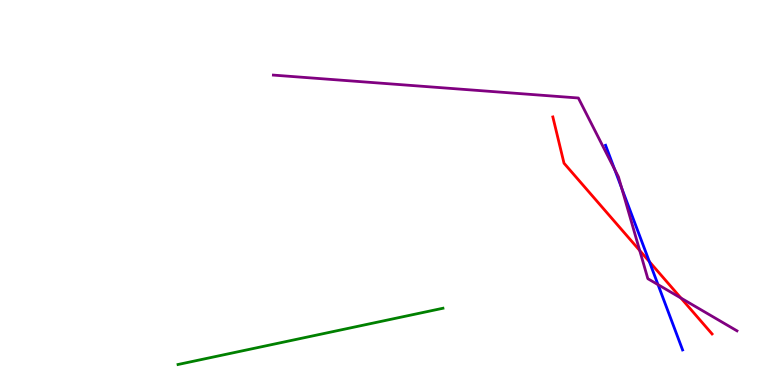[{'lines': ['blue', 'red'], 'intersections': [{'x': 8.38, 'y': 3.2}]}, {'lines': ['green', 'red'], 'intersections': []}, {'lines': ['purple', 'red'], 'intersections': [{'x': 8.25, 'y': 3.49}, {'x': 8.79, 'y': 2.26}]}, {'lines': ['blue', 'green'], 'intersections': []}, {'lines': ['blue', 'purple'], 'intersections': [{'x': 7.93, 'y': 5.6}, {'x': 8.02, 'y': 5.11}, {'x': 8.49, 'y': 2.61}]}, {'lines': ['green', 'purple'], 'intersections': []}]